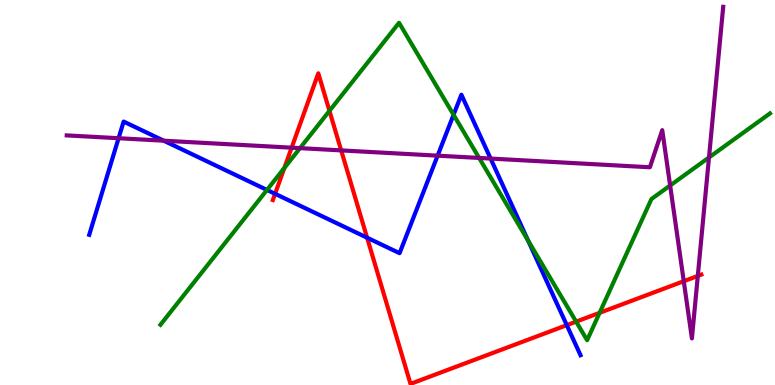[{'lines': ['blue', 'red'], 'intersections': [{'x': 3.55, 'y': 4.97}, {'x': 4.74, 'y': 3.83}, {'x': 7.31, 'y': 1.55}]}, {'lines': ['green', 'red'], 'intersections': [{'x': 3.67, 'y': 5.64}, {'x': 4.25, 'y': 7.12}, {'x': 7.43, 'y': 1.65}, {'x': 7.74, 'y': 1.87}]}, {'lines': ['purple', 'red'], 'intersections': [{'x': 3.76, 'y': 6.16}, {'x': 4.4, 'y': 6.09}, {'x': 8.82, 'y': 2.7}, {'x': 9.0, 'y': 2.83}]}, {'lines': ['blue', 'green'], 'intersections': [{'x': 3.44, 'y': 5.07}, {'x': 5.85, 'y': 7.02}, {'x': 6.81, 'y': 3.75}]}, {'lines': ['blue', 'purple'], 'intersections': [{'x': 1.53, 'y': 6.41}, {'x': 2.11, 'y': 6.35}, {'x': 5.65, 'y': 5.96}, {'x': 6.33, 'y': 5.88}]}, {'lines': ['green', 'purple'], 'intersections': [{'x': 3.87, 'y': 6.15}, {'x': 6.18, 'y': 5.9}, {'x': 8.65, 'y': 5.18}, {'x': 9.15, 'y': 5.91}]}]